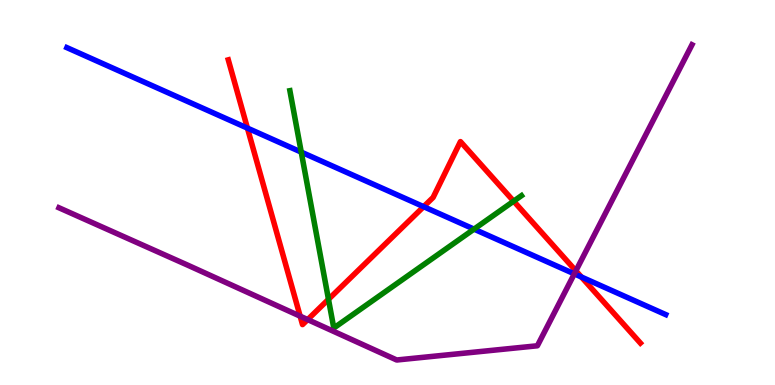[{'lines': ['blue', 'red'], 'intersections': [{'x': 3.19, 'y': 6.67}, {'x': 5.47, 'y': 4.63}, {'x': 7.5, 'y': 2.81}]}, {'lines': ['green', 'red'], 'intersections': [{'x': 4.24, 'y': 2.23}, {'x': 6.63, 'y': 4.77}]}, {'lines': ['purple', 'red'], 'intersections': [{'x': 3.87, 'y': 1.79}, {'x': 3.97, 'y': 1.7}, {'x': 7.43, 'y': 2.97}]}, {'lines': ['blue', 'green'], 'intersections': [{'x': 3.89, 'y': 6.05}, {'x': 6.12, 'y': 4.05}]}, {'lines': ['blue', 'purple'], 'intersections': [{'x': 7.41, 'y': 2.89}]}, {'lines': ['green', 'purple'], 'intersections': []}]